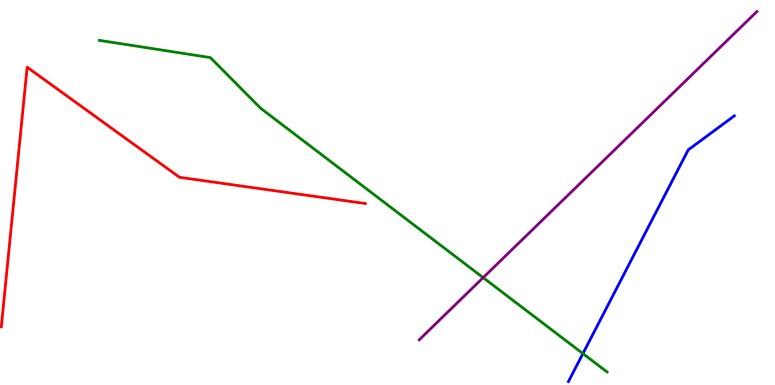[{'lines': ['blue', 'red'], 'intersections': []}, {'lines': ['green', 'red'], 'intersections': []}, {'lines': ['purple', 'red'], 'intersections': []}, {'lines': ['blue', 'green'], 'intersections': [{'x': 7.52, 'y': 0.816}]}, {'lines': ['blue', 'purple'], 'intersections': []}, {'lines': ['green', 'purple'], 'intersections': [{'x': 6.23, 'y': 2.79}]}]